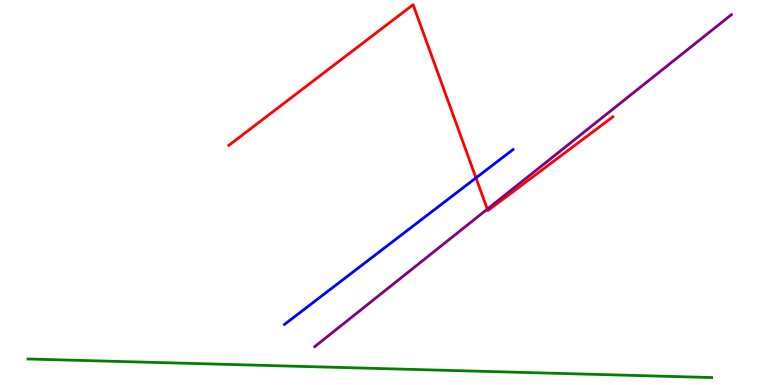[{'lines': ['blue', 'red'], 'intersections': [{'x': 6.14, 'y': 5.38}]}, {'lines': ['green', 'red'], 'intersections': []}, {'lines': ['purple', 'red'], 'intersections': [{'x': 6.29, 'y': 4.57}]}, {'lines': ['blue', 'green'], 'intersections': []}, {'lines': ['blue', 'purple'], 'intersections': []}, {'lines': ['green', 'purple'], 'intersections': []}]